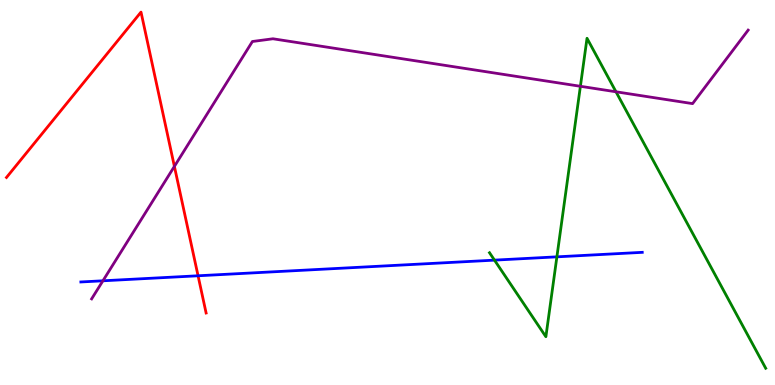[{'lines': ['blue', 'red'], 'intersections': [{'x': 2.56, 'y': 2.84}]}, {'lines': ['green', 'red'], 'intersections': []}, {'lines': ['purple', 'red'], 'intersections': [{'x': 2.25, 'y': 5.68}]}, {'lines': ['blue', 'green'], 'intersections': [{'x': 6.38, 'y': 3.24}, {'x': 7.19, 'y': 3.33}]}, {'lines': ['blue', 'purple'], 'intersections': [{'x': 1.33, 'y': 2.71}]}, {'lines': ['green', 'purple'], 'intersections': [{'x': 7.49, 'y': 7.76}, {'x': 7.95, 'y': 7.62}]}]